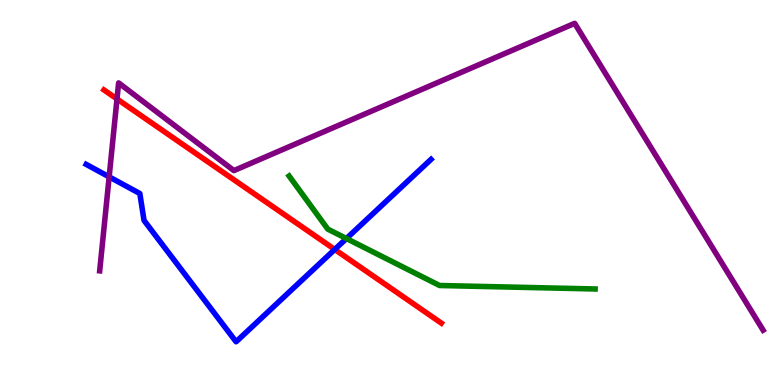[{'lines': ['blue', 'red'], 'intersections': [{'x': 4.32, 'y': 3.52}]}, {'lines': ['green', 'red'], 'intersections': []}, {'lines': ['purple', 'red'], 'intersections': [{'x': 1.51, 'y': 7.43}]}, {'lines': ['blue', 'green'], 'intersections': [{'x': 4.47, 'y': 3.8}]}, {'lines': ['blue', 'purple'], 'intersections': [{'x': 1.41, 'y': 5.41}]}, {'lines': ['green', 'purple'], 'intersections': []}]